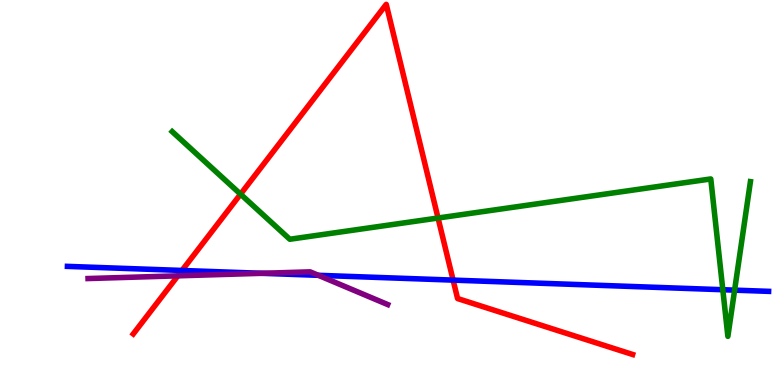[{'lines': ['blue', 'red'], 'intersections': [{'x': 2.35, 'y': 2.98}, {'x': 5.85, 'y': 2.72}]}, {'lines': ['green', 'red'], 'intersections': [{'x': 3.1, 'y': 4.96}, {'x': 5.65, 'y': 4.34}]}, {'lines': ['purple', 'red'], 'intersections': [{'x': 2.29, 'y': 2.84}]}, {'lines': ['blue', 'green'], 'intersections': [{'x': 9.33, 'y': 2.47}, {'x': 9.48, 'y': 2.46}]}, {'lines': ['blue', 'purple'], 'intersections': [{'x': 3.38, 'y': 2.9}, {'x': 4.11, 'y': 2.85}]}, {'lines': ['green', 'purple'], 'intersections': []}]